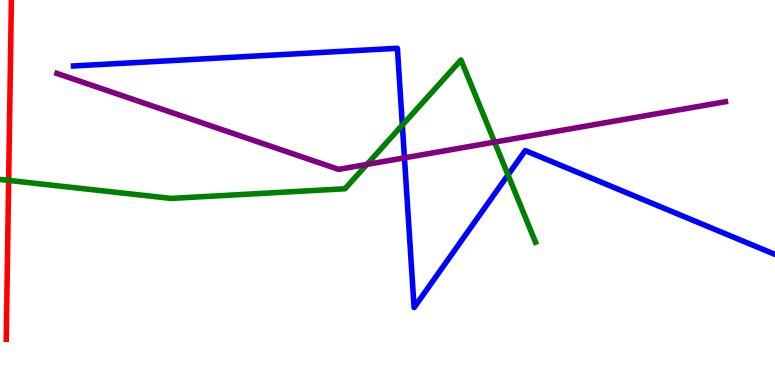[{'lines': ['blue', 'red'], 'intersections': []}, {'lines': ['green', 'red'], 'intersections': [{'x': 0.112, 'y': 5.31}]}, {'lines': ['purple', 'red'], 'intersections': []}, {'lines': ['blue', 'green'], 'intersections': [{'x': 5.19, 'y': 6.75}, {'x': 6.56, 'y': 5.46}]}, {'lines': ['blue', 'purple'], 'intersections': [{'x': 5.22, 'y': 5.9}]}, {'lines': ['green', 'purple'], 'intersections': [{'x': 4.73, 'y': 5.73}, {'x': 6.38, 'y': 6.31}]}]